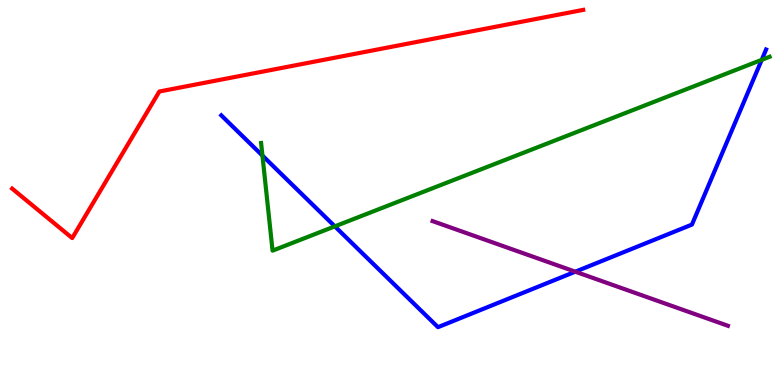[{'lines': ['blue', 'red'], 'intersections': []}, {'lines': ['green', 'red'], 'intersections': []}, {'lines': ['purple', 'red'], 'intersections': []}, {'lines': ['blue', 'green'], 'intersections': [{'x': 3.39, 'y': 5.96}, {'x': 4.32, 'y': 4.12}, {'x': 9.83, 'y': 8.45}]}, {'lines': ['blue', 'purple'], 'intersections': [{'x': 7.42, 'y': 2.94}]}, {'lines': ['green', 'purple'], 'intersections': []}]